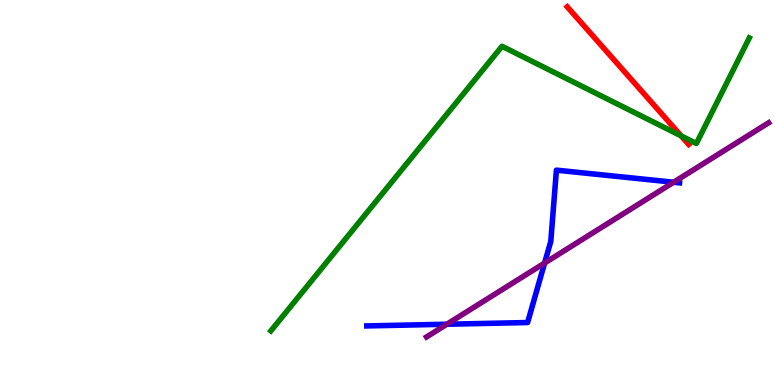[{'lines': ['blue', 'red'], 'intersections': []}, {'lines': ['green', 'red'], 'intersections': [{'x': 8.79, 'y': 6.47}]}, {'lines': ['purple', 'red'], 'intersections': []}, {'lines': ['blue', 'green'], 'intersections': []}, {'lines': ['blue', 'purple'], 'intersections': [{'x': 5.77, 'y': 1.58}, {'x': 7.03, 'y': 3.17}, {'x': 8.69, 'y': 5.27}]}, {'lines': ['green', 'purple'], 'intersections': []}]